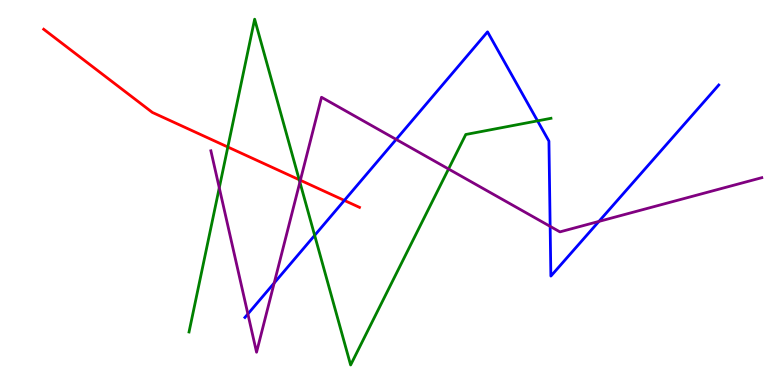[{'lines': ['blue', 'red'], 'intersections': [{'x': 4.44, 'y': 4.79}]}, {'lines': ['green', 'red'], 'intersections': [{'x': 2.94, 'y': 6.18}, {'x': 3.86, 'y': 5.33}]}, {'lines': ['purple', 'red'], 'intersections': [{'x': 3.88, 'y': 5.32}]}, {'lines': ['blue', 'green'], 'intersections': [{'x': 4.06, 'y': 3.89}, {'x': 6.94, 'y': 6.86}]}, {'lines': ['blue', 'purple'], 'intersections': [{'x': 3.2, 'y': 1.84}, {'x': 3.54, 'y': 2.65}, {'x': 5.11, 'y': 6.38}, {'x': 7.1, 'y': 4.12}, {'x': 7.73, 'y': 4.25}]}, {'lines': ['green', 'purple'], 'intersections': [{'x': 2.83, 'y': 5.12}, {'x': 3.87, 'y': 5.27}, {'x': 5.79, 'y': 5.61}]}]